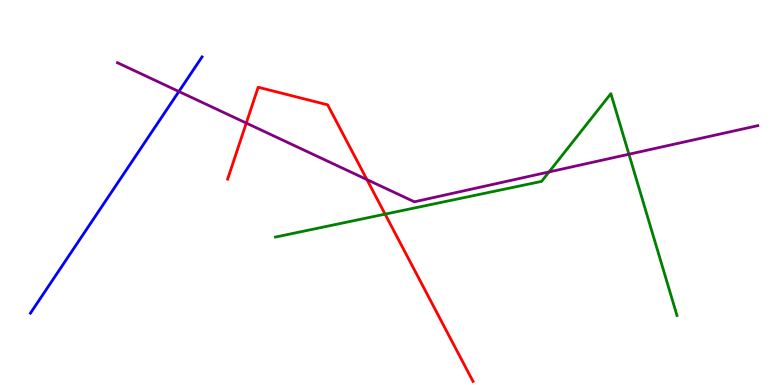[{'lines': ['blue', 'red'], 'intersections': []}, {'lines': ['green', 'red'], 'intersections': [{'x': 4.97, 'y': 4.44}]}, {'lines': ['purple', 'red'], 'intersections': [{'x': 3.18, 'y': 6.8}, {'x': 4.73, 'y': 5.34}]}, {'lines': ['blue', 'green'], 'intersections': []}, {'lines': ['blue', 'purple'], 'intersections': [{'x': 2.31, 'y': 7.62}]}, {'lines': ['green', 'purple'], 'intersections': [{'x': 7.08, 'y': 5.53}, {'x': 8.12, 'y': 5.99}]}]